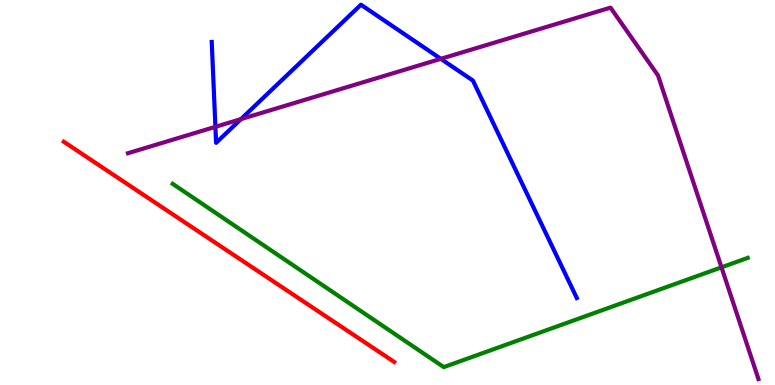[{'lines': ['blue', 'red'], 'intersections': []}, {'lines': ['green', 'red'], 'intersections': []}, {'lines': ['purple', 'red'], 'intersections': []}, {'lines': ['blue', 'green'], 'intersections': []}, {'lines': ['blue', 'purple'], 'intersections': [{'x': 2.78, 'y': 6.71}, {'x': 3.11, 'y': 6.91}, {'x': 5.69, 'y': 8.47}]}, {'lines': ['green', 'purple'], 'intersections': [{'x': 9.31, 'y': 3.06}]}]